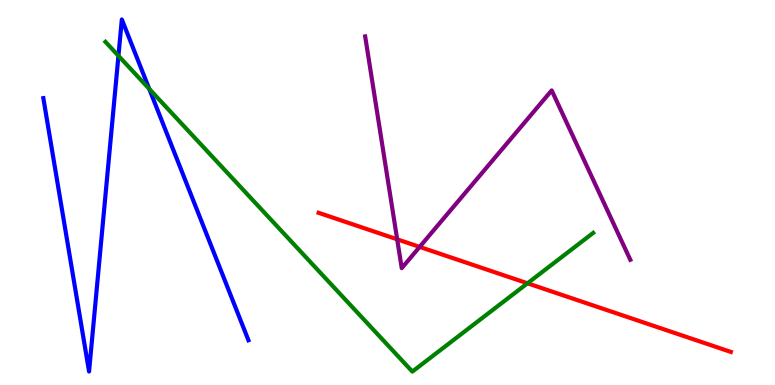[{'lines': ['blue', 'red'], 'intersections': []}, {'lines': ['green', 'red'], 'intersections': [{'x': 6.81, 'y': 2.64}]}, {'lines': ['purple', 'red'], 'intersections': [{'x': 5.12, 'y': 3.78}, {'x': 5.41, 'y': 3.59}]}, {'lines': ['blue', 'green'], 'intersections': [{'x': 1.53, 'y': 8.55}, {'x': 1.93, 'y': 7.69}]}, {'lines': ['blue', 'purple'], 'intersections': []}, {'lines': ['green', 'purple'], 'intersections': []}]